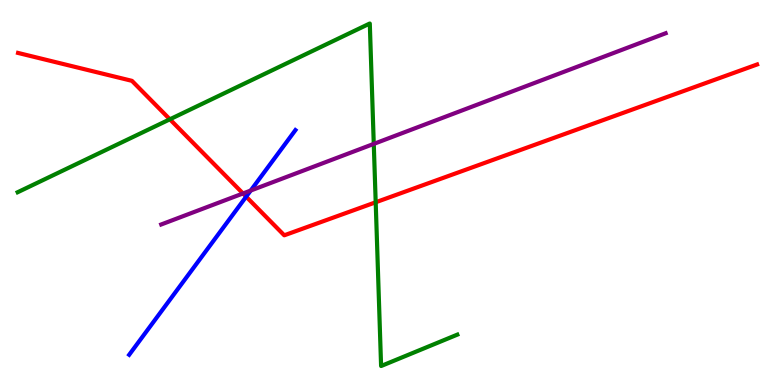[{'lines': ['blue', 'red'], 'intersections': [{'x': 3.18, 'y': 4.89}]}, {'lines': ['green', 'red'], 'intersections': [{'x': 2.19, 'y': 6.9}, {'x': 4.85, 'y': 4.75}]}, {'lines': ['purple', 'red'], 'intersections': [{'x': 3.14, 'y': 4.97}]}, {'lines': ['blue', 'green'], 'intersections': []}, {'lines': ['blue', 'purple'], 'intersections': [{'x': 3.23, 'y': 5.05}]}, {'lines': ['green', 'purple'], 'intersections': [{'x': 4.82, 'y': 6.26}]}]